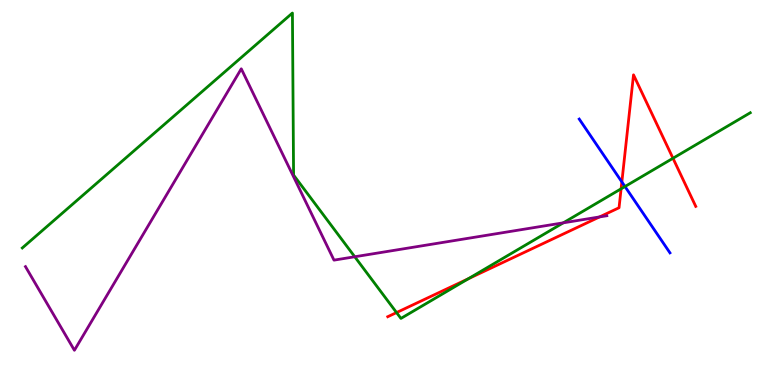[{'lines': ['blue', 'red'], 'intersections': [{'x': 8.02, 'y': 5.27}]}, {'lines': ['green', 'red'], 'intersections': [{'x': 5.12, 'y': 1.88}, {'x': 6.04, 'y': 2.76}, {'x': 8.01, 'y': 5.1}, {'x': 8.68, 'y': 5.89}]}, {'lines': ['purple', 'red'], 'intersections': [{'x': 7.74, 'y': 4.37}]}, {'lines': ['blue', 'green'], 'intersections': [{'x': 8.06, 'y': 5.16}]}, {'lines': ['blue', 'purple'], 'intersections': []}, {'lines': ['green', 'purple'], 'intersections': [{'x': 4.58, 'y': 3.33}, {'x': 7.27, 'y': 4.21}]}]